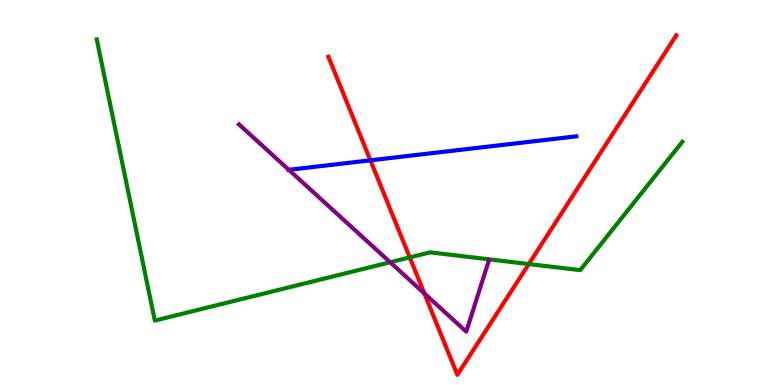[{'lines': ['blue', 'red'], 'intersections': [{'x': 4.78, 'y': 5.84}]}, {'lines': ['green', 'red'], 'intersections': [{'x': 5.29, 'y': 3.31}, {'x': 6.82, 'y': 3.14}]}, {'lines': ['purple', 'red'], 'intersections': [{'x': 5.48, 'y': 2.38}]}, {'lines': ['blue', 'green'], 'intersections': []}, {'lines': ['blue', 'purple'], 'intersections': [{'x': 3.73, 'y': 5.59}]}, {'lines': ['green', 'purple'], 'intersections': [{'x': 5.03, 'y': 3.19}]}]